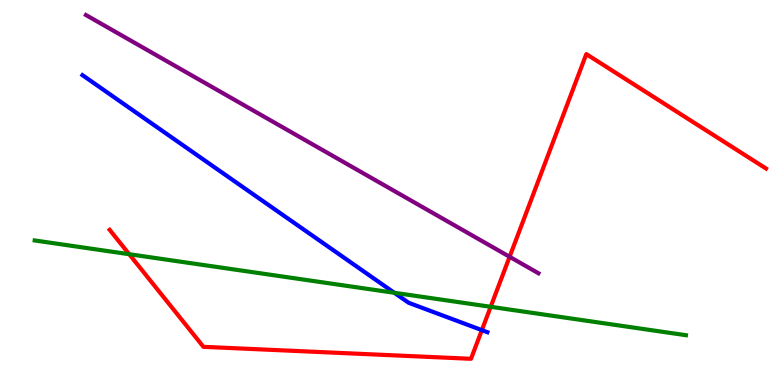[{'lines': ['blue', 'red'], 'intersections': [{'x': 6.22, 'y': 1.43}]}, {'lines': ['green', 'red'], 'intersections': [{'x': 1.67, 'y': 3.4}, {'x': 6.33, 'y': 2.03}]}, {'lines': ['purple', 'red'], 'intersections': [{'x': 6.58, 'y': 3.33}]}, {'lines': ['blue', 'green'], 'intersections': [{'x': 5.09, 'y': 2.4}]}, {'lines': ['blue', 'purple'], 'intersections': []}, {'lines': ['green', 'purple'], 'intersections': []}]